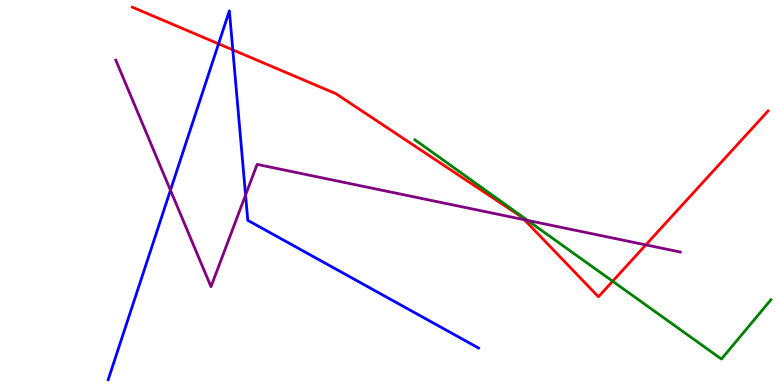[{'lines': ['blue', 'red'], 'intersections': [{'x': 2.82, 'y': 8.86}, {'x': 3.0, 'y': 8.7}]}, {'lines': ['green', 'red'], 'intersections': [{'x': 7.91, 'y': 2.7}]}, {'lines': ['purple', 'red'], 'intersections': [{'x': 6.77, 'y': 4.29}, {'x': 8.33, 'y': 3.64}]}, {'lines': ['blue', 'green'], 'intersections': []}, {'lines': ['blue', 'purple'], 'intersections': [{'x': 2.2, 'y': 5.06}, {'x': 3.17, 'y': 4.93}]}, {'lines': ['green', 'purple'], 'intersections': [{'x': 6.81, 'y': 4.28}]}]